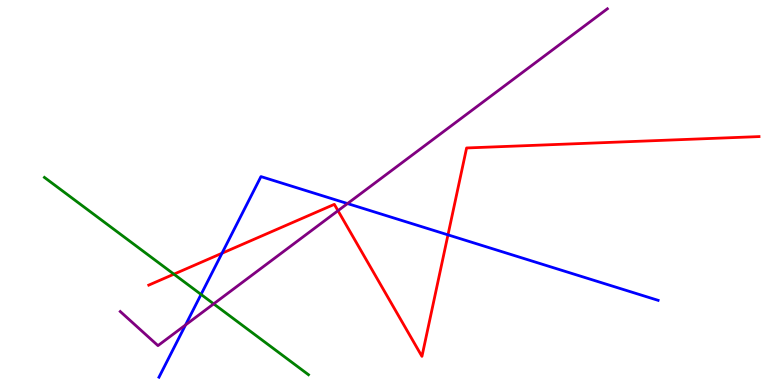[{'lines': ['blue', 'red'], 'intersections': [{'x': 2.86, 'y': 3.42}, {'x': 5.78, 'y': 3.9}]}, {'lines': ['green', 'red'], 'intersections': [{'x': 2.24, 'y': 2.88}]}, {'lines': ['purple', 'red'], 'intersections': [{'x': 4.36, 'y': 4.53}]}, {'lines': ['blue', 'green'], 'intersections': [{'x': 2.59, 'y': 2.35}]}, {'lines': ['blue', 'purple'], 'intersections': [{'x': 2.39, 'y': 1.56}, {'x': 4.48, 'y': 4.71}]}, {'lines': ['green', 'purple'], 'intersections': [{'x': 2.76, 'y': 2.11}]}]